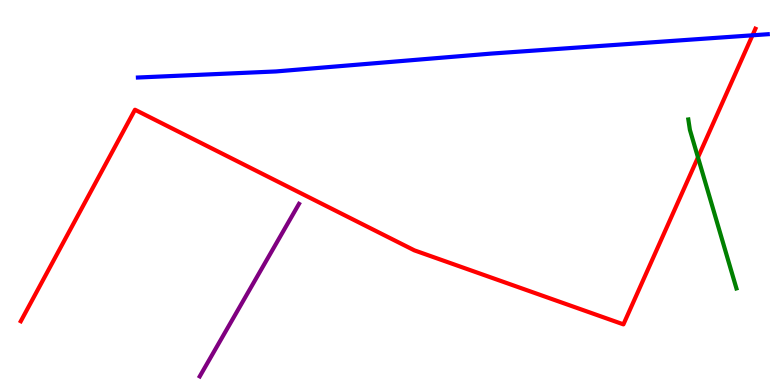[{'lines': ['blue', 'red'], 'intersections': [{'x': 9.71, 'y': 9.08}]}, {'lines': ['green', 'red'], 'intersections': [{'x': 9.01, 'y': 5.91}]}, {'lines': ['purple', 'red'], 'intersections': []}, {'lines': ['blue', 'green'], 'intersections': []}, {'lines': ['blue', 'purple'], 'intersections': []}, {'lines': ['green', 'purple'], 'intersections': []}]